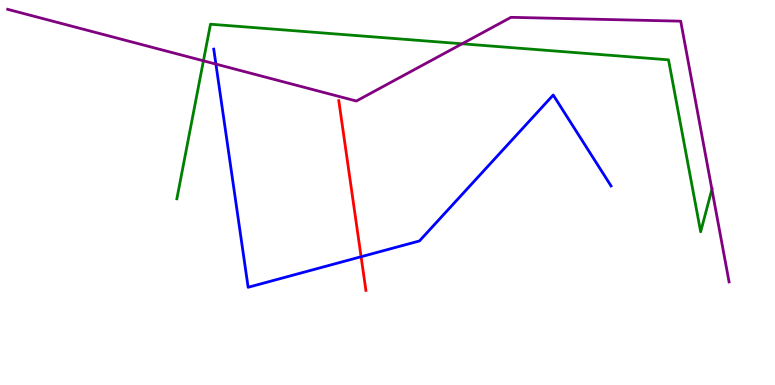[{'lines': ['blue', 'red'], 'intersections': [{'x': 4.66, 'y': 3.33}]}, {'lines': ['green', 'red'], 'intersections': []}, {'lines': ['purple', 'red'], 'intersections': []}, {'lines': ['blue', 'green'], 'intersections': []}, {'lines': ['blue', 'purple'], 'intersections': [{'x': 2.79, 'y': 8.34}]}, {'lines': ['green', 'purple'], 'intersections': [{'x': 2.62, 'y': 8.42}, {'x': 5.96, 'y': 8.86}, {'x': 9.19, 'y': 5.08}]}]